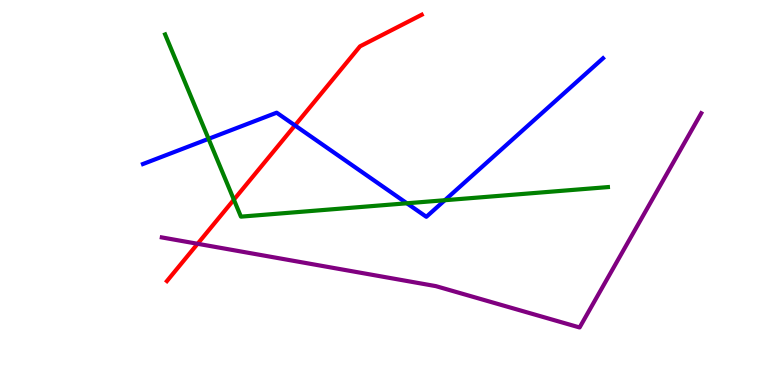[{'lines': ['blue', 'red'], 'intersections': [{'x': 3.81, 'y': 6.74}]}, {'lines': ['green', 'red'], 'intersections': [{'x': 3.02, 'y': 4.81}]}, {'lines': ['purple', 'red'], 'intersections': [{'x': 2.55, 'y': 3.67}]}, {'lines': ['blue', 'green'], 'intersections': [{'x': 2.69, 'y': 6.39}, {'x': 5.25, 'y': 4.72}, {'x': 5.74, 'y': 4.8}]}, {'lines': ['blue', 'purple'], 'intersections': []}, {'lines': ['green', 'purple'], 'intersections': []}]